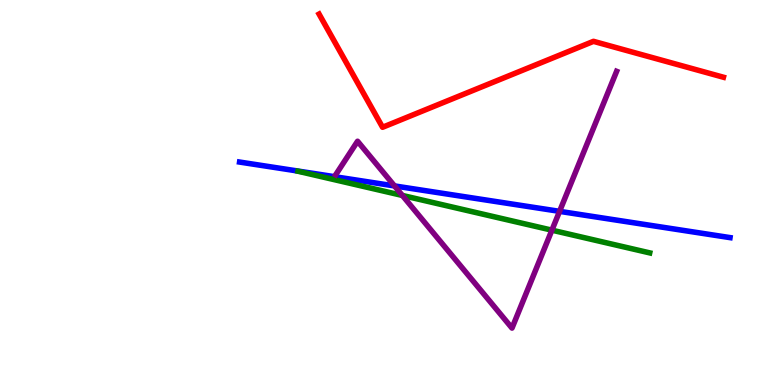[{'lines': ['blue', 'red'], 'intersections': []}, {'lines': ['green', 'red'], 'intersections': []}, {'lines': ['purple', 'red'], 'intersections': []}, {'lines': ['blue', 'green'], 'intersections': []}, {'lines': ['blue', 'purple'], 'intersections': [{'x': 5.09, 'y': 5.17}, {'x': 7.22, 'y': 4.51}]}, {'lines': ['green', 'purple'], 'intersections': [{'x': 5.19, 'y': 4.92}, {'x': 7.12, 'y': 4.02}]}]